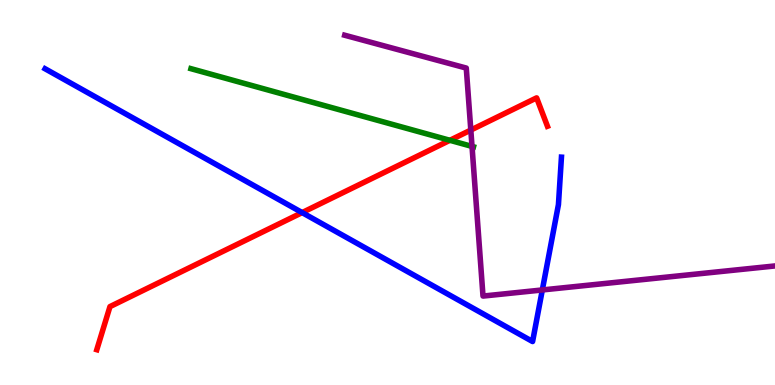[{'lines': ['blue', 'red'], 'intersections': [{'x': 3.9, 'y': 4.48}]}, {'lines': ['green', 'red'], 'intersections': [{'x': 5.81, 'y': 6.36}]}, {'lines': ['purple', 'red'], 'intersections': [{'x': 6.08, 'y': 6.62}]}, {'lines': ['blue', 'green'], 'intersections': []}, {'lines': ['blue', 'purple'], 'intersections': [{'x': 7.0, 'y': 2.47}]}, {'lines': ['green', 'purple'], 'intersections': [{'x': 6.09, 'y': 6.2}]}]